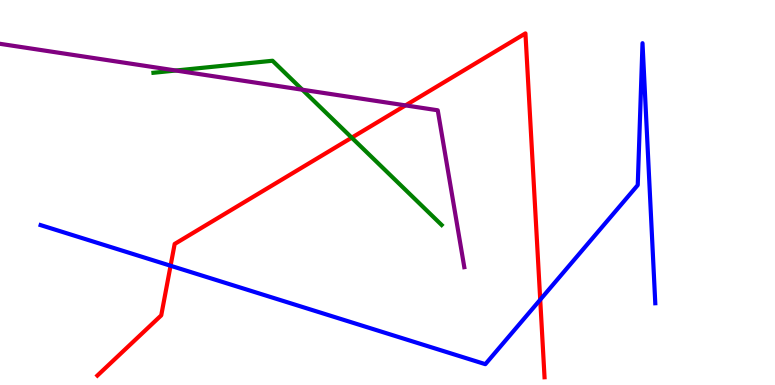[{'lines': ['blue', 'red'], 'intersections': [{'x': 2.2, 'y': 3.1}, {'x': 6.97, 'y': 2.22}]}, {'lines': ['green', 'red'], 'intersections': [{'x': 4.54, 'y': 6.42}]}, {'lines': ['purple', 'red'], 'intersections': [{'x': 5.23, 'y': 7.26}]}, {'lines': ['blue', 'green'], 'intersections': []}, {'lines': ['blue', 'purple'], 'intersections': []}, {'lines': ['green', 'purple'], 'intersections': [{'x': 2.27, 'y': 8.17}, {'x': 3.9, 'y': 7.67}]}]